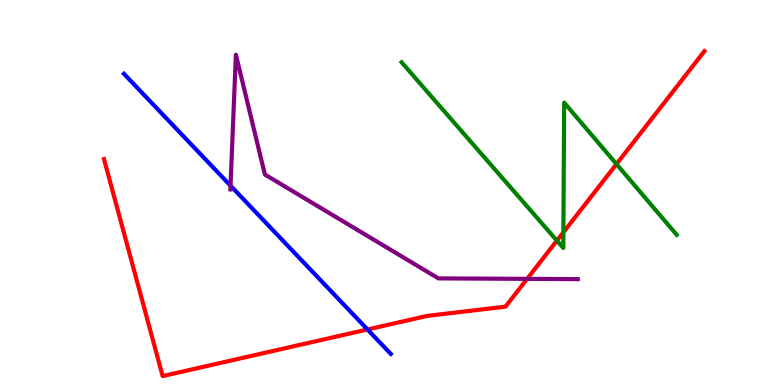[{'lines': ['blue', 'red'], 'intersections': [{'x': 4.74, 'y': 1.44}]}, {'lines': ['green', 'red'], 'intersections': [{'x': 7.19, 'y': 3.75}, {'x': 7.27, 'y': 3.97}, {'x': 7.95, 'y': 5.74}]}, {'lines': ['purple', 'red'], 'intersections': [{'x': 6.8, 'y': 2.76}]}, {'lines': ['blue', 'green'], 'intersections': []}, {'lines': ['blue', 'purple'], 'intersections': [{'x': 2.97, 'y': 5.18}]}, {'lines': ['green', 'purple'], 'intersections': []}]